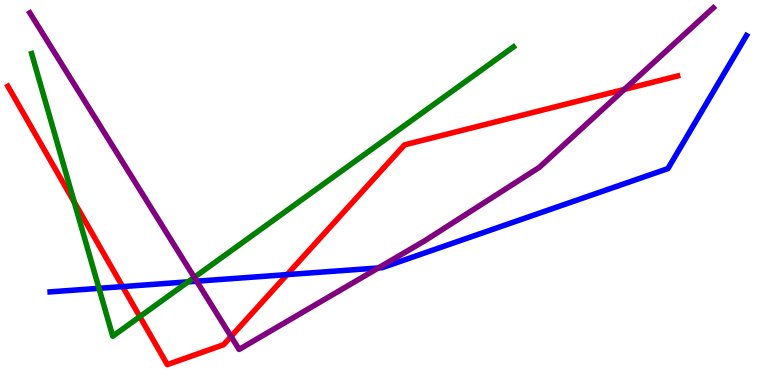[{'lines': ['blue', 'red'], 'intersections': [{'x': 1.58, 'y': 2.56}, {'x': 3.7, 'y': 2.87}]}, {'lines': ['green', 'red'], 'intersections': [{'x': 0.958, 'y': 4.75}, {'x': 1.8, 'y': 1.78}]}, {'lines': ['purple', 'red'], 'intersections': [{'x': 2.98, 'y': 1.26}, {'x': 8.06, 'y': 7.68}]}, {'lines': ['blue', 'green'], 'intersections': [{'x': 1.28, 'y': 2.51}, {'x': 2.43, 'y': 2.68}]}, {'lines': ['blue', 'purple'], 'intersections': [{'x': 2.54, 'y': 2.7}, {'x': 4.88, 'y': 3.04}]}, {'lines': ['green', 'purple'], 'intersections': [{'x': 2.51, 'y': 2.8}]}]